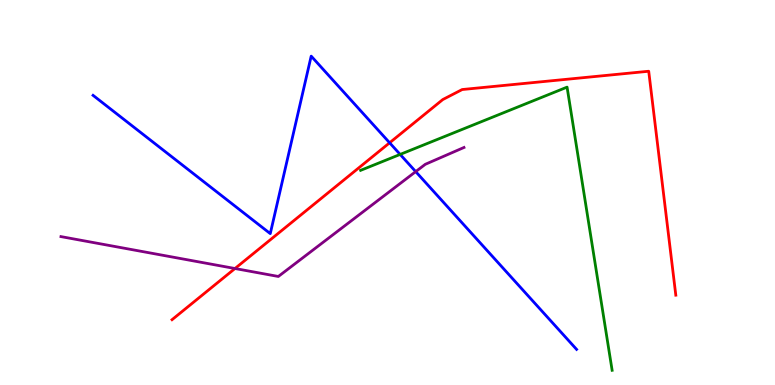[{'lines': ['blue', 'red'], 'intersections': [{'x': 5.03, 'y': 6.29}]}, {'lines': ['green', 'red'], 'intersections': []}, {'lines': ['purple', 'red'], 'intersections': [{'x': 3.03, 'y': 3.03}]}, {'lines': ['blue', 'green'], 'intersections': [{'x': 5.16, 'y': 5.99}]}, {'lines': ['blue', 'purple'], 'intersections': [{'x': 5.36, 'y': 5.54}]}, {'lines': ['green', 'purple'], 'intersections': []}]